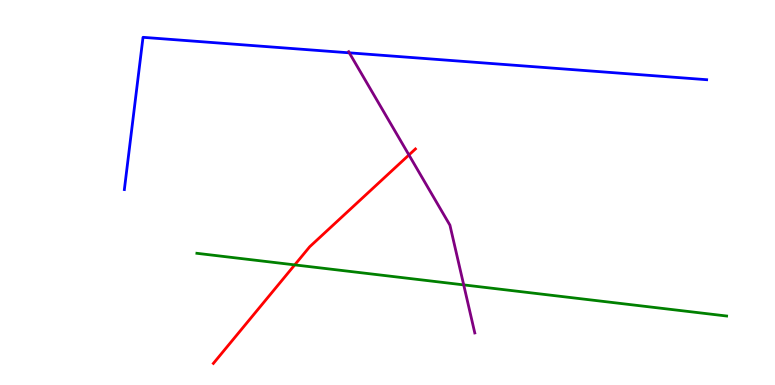[{'lines': ['blue', 'red'], 'intersections': []}, {'lines': ['green', 'red'], 'intersections': [{'x': 3.8, 'y': 3.12}]}, {'lines': ['purple', 'red'], 'intersections': [{'x': 5.28, 'y': 5.97}]}, {'lines': ['blue', 'green'], 'intersections': []}, {'lines': ['blue', 'purple'], 'intersections': [{'x': 4.51, 'y': 8.63}]}, {'lines': ['green', 'purple'], 'intersections': [{'x': 5.98, 'y': 2.6}]}]